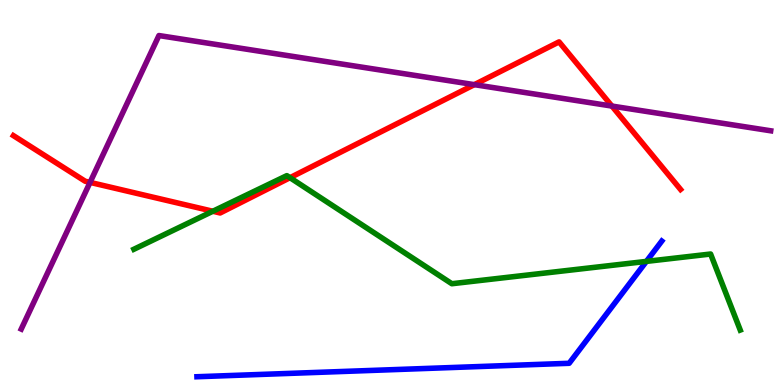[{'lines': ['blue', 'red'], 'intersections': []}, {'lines': ['green', 'red'], 'intersections': [{'x': 2.75, 'y': 4.51}, {'x': 3.74, 'y': 5.38}]}, {'lines': ['purple', 'red'], 'intersections': [{'x': 1.16, 'y': 5.26}, {'x': 6.12, 'y': 7.8}, {'x': 7.9, 'y': 7.24}]}, {'lines': ['blue', 'green'], 'intersections': [{'x': 8.34, 'y': 3.21}]}, {'lines': ['blue', 'purple'], 'intersections': []}, {'lines': ['green', 'purple'], 'intersections': []}]